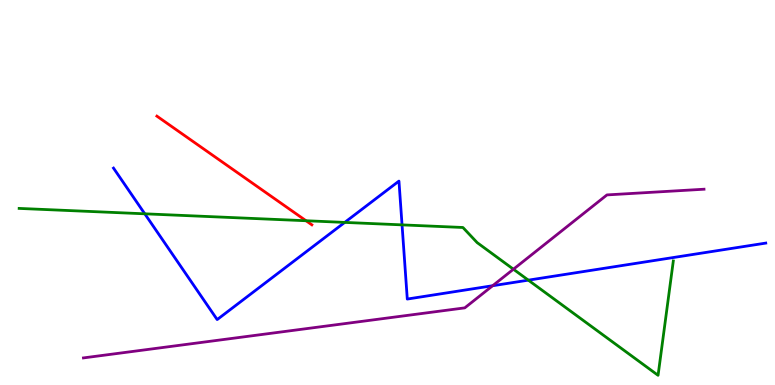[{'lines': ['blue', 'red'], 'intersections': []}, {'lines': ['green', 'red'], 'intersections': [{'x': 3.95, 'y': 4.27}]}, {'lines': ['purple', 'red'], 'intersections': []}, {'lines': ['blue', 'green'], 'intersections': [{'x': 1.87, 'y': 4.45}, {'x': 4.45, 'y': 4.22}, {'x': 5.19, 'y': 4.16}, {'x': 6.82, 'y': 2.72}]}, {'lines': ['blue', 'purple'], 'intersections': [{'x': 6.36, 'y': 2.58}]}, {'lines': ['green', 'purple'], 'intersections': [{'x': 6.62, 'y': 3.01}]}]